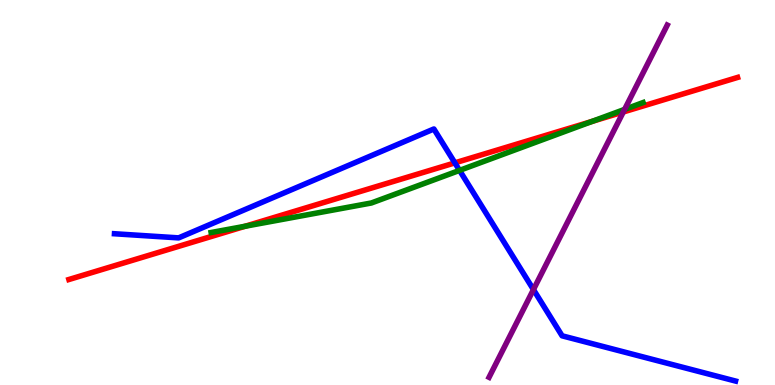[{'lines': ['blue', 'red'], 'intersections': [{'x': 5.87, 'y': 5.77}]}, {'lines': ['green', 'red'], 'intersections': [{'x': 3.16, 'y': 4.12}, {'x': 7.64, 'y': 6.85}]}, {'lines': ['purple', 'red'], 'intersections': [{'x': 8.04, 'y': 7.09}]}, {'lines': ['blue', 'green'], 'intersections': [{'x': 5.93, 'y': 5.57}]}, {'lines': ['blue', 'purple'], 'intersections': [{'x': 6.88, 'y': 2.48}]}, {'lines': ['green', 'purple'], 'intersections': [{'x': 8.06, 'y': 7.16}]}]